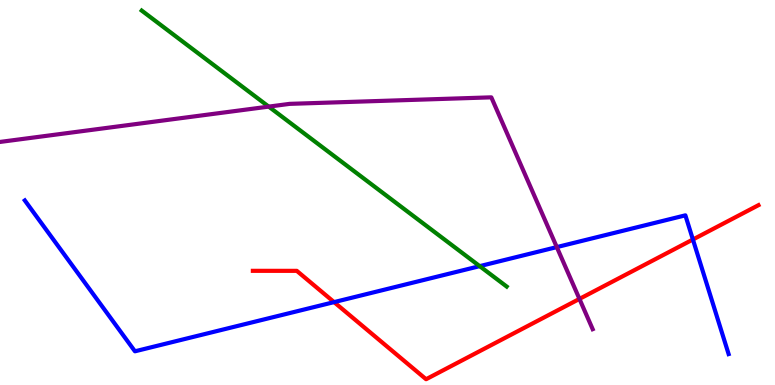[{'lines': ['blue', 'red'], 'intersections': [{'x': 4.31, 'y': 2.15}, {'x': 8.94, 'y': 3.78}]}, {'lines': ['green', 'red'], 'intersections': []}, {'lines': ['purple', 'red'], 'intersections': [{'x': 7.48, 'y': 2.24}]}, {'lines': ['blue', 'green'], 'intersections': [{'x': 6.19, 'y': 3.09}]}, {'lines': ['blue', 'purple'], 'intersections': [{'x': 7.18, 'y': 3.58}]}, {'lines': ['green', 'purple'], 'intersections': [{'x': 3.47, 'y': 7.23}]}]